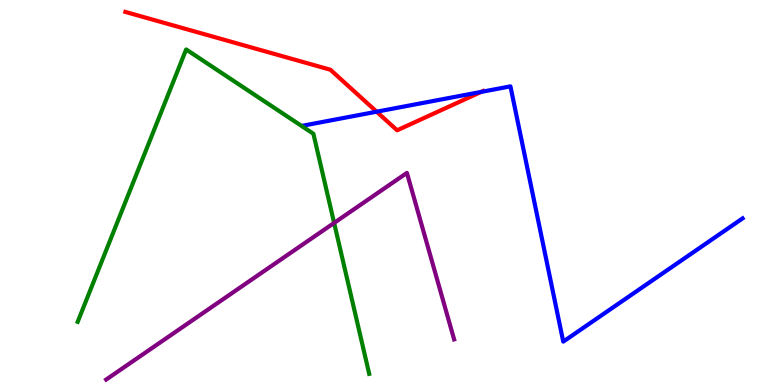[{'lines': ['blue', 'red'], 'intersections': [{'x': 4.86, 'y': 7.1}, {'x': 6.21, 'y': 7.61}]}, {'lines': ['green', 'red'], 'intersections': []}, {'lines': ['purple', 'red'], 'intersections': []}, {'lines': ['blue', 'green'], 'intersections': []}, {'lines': ['blue', 'purple'], 'intersections': []}, {'lines': ['green', 'purple'], 'intersections': [{'x': 4.31, 'y': 4.21}]}]